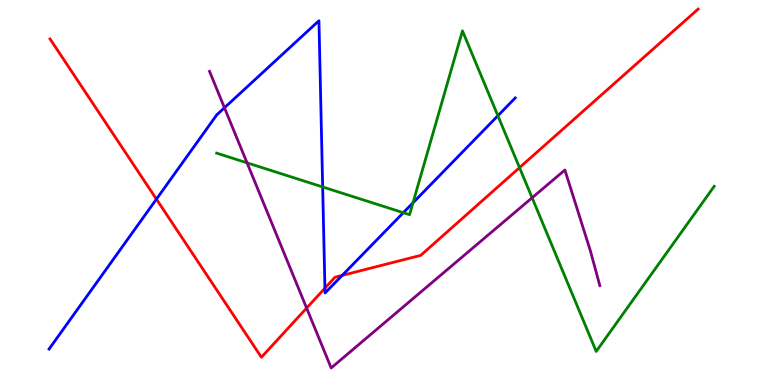[{'lines': ['blue', 'red'], 'intersections': [{'x': 2.02, 'y': 4.83}, {'x': 4.19, 'y': 2.52}, {'x': 4.42, 'y': 2.85}]}, {'lines': ['green', 'red'], 'intersections': [{'x': 6.7, 'y': 5.65}]}, {'lines': ['purple', 'red'], 'intersections': [{'x': 3.96, 'y': 2.0}]}, {'lines': ['blue', 'green'], 'intersections': [{'x': 4.16, 'y': 5.14}, {'x': 5.2, 'y': 4.48}, {'x': 5.33, 'y': 4.73}, {'x': 6.42, 'y': 6.99}]}, {'lines': ['blue', 'purple'], 'intersections': [{'x': 2.9, 'y': 7.2}]}, {'lines': ['green', 'purple'], 'intersections': [{'x': 3.19, 'y': 5.77}, {'x': 6.87, 'y': 4.86}]}]